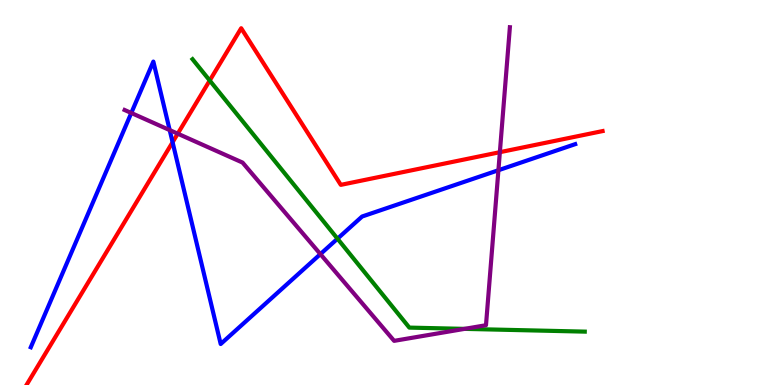[{'lines': ['blue', 'red'], 'intersections': [{'x': 2.23, 'y': 6.31}]}, {'lines': ['green', 'red'], 'intersections': [{'x': 2.71, 'y': 7.91}]}, {'lines': ['purple', 'red'], 'intersections': [{'x': 2.29, 'y': 6.53}, {'x': 6.45, 'y': 6.05}]}, {'lines': ['blue', 'green'], 'intersections': [{'x': 4.35, 'y': 3.8}]}, {'lines': ['blue', 'purple'], 'intersections': [{'x': 1.69, 'y': 7.07}, {'x': 2.19, 'y': 6.62}, {'x': 4.13, 'y': 3.4}, {'x': 6.43, 'y': 5.58}]}, {'lines': ['green', 'purple'], 'intersections': [{'x': 5.99, 'y': 1.46}]}]